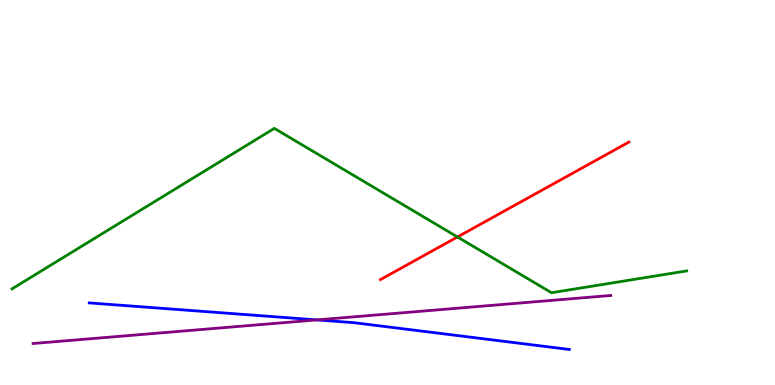[{'lines': ['blue', 'red'], 'intersections': []}, {'lines': ['green', 'red'], 'intersections': [{'x': 5.9, 'y': 3.84}]}, {'lines': ['purple', 'red'], 'intersections': []}, {'lines': ['blue', 'green'], 'intersections': []}, {'lines': ['blue', 'purple'], 'intersections': [{'x': 4.09, 'y': 1.69}]}, {'lines': ['green', 'purple'], 'intersections': []}]